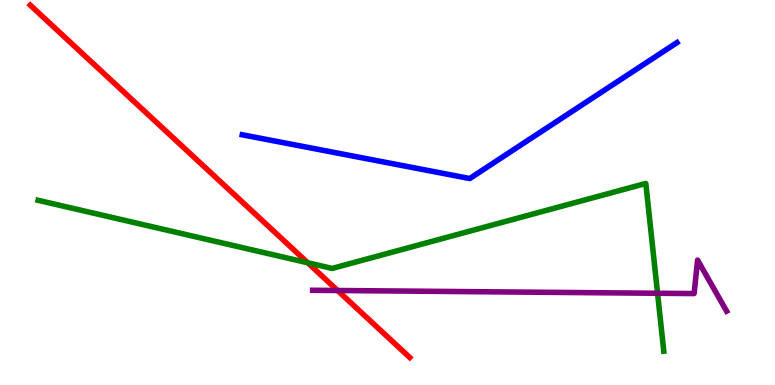[{'lines': ['blue', 'red'], 'intersections': []}, {'lines': ['green', 'red'], 'intersections': [{'x': 3.97, 'y': 3.17}]}, {'lines': ['purple', 'red'], 'intersections': [{'x': 4.36, 'y': 2.45}]}, {'lines': ['blue', 'green'], 'intersections': []}, {'lines': ['blue', 'purple'], 'intersections': []}, {'lines': ['green', 'purple'], 'intersections': [{'x': 8.48, 'y': 2.38}]}]